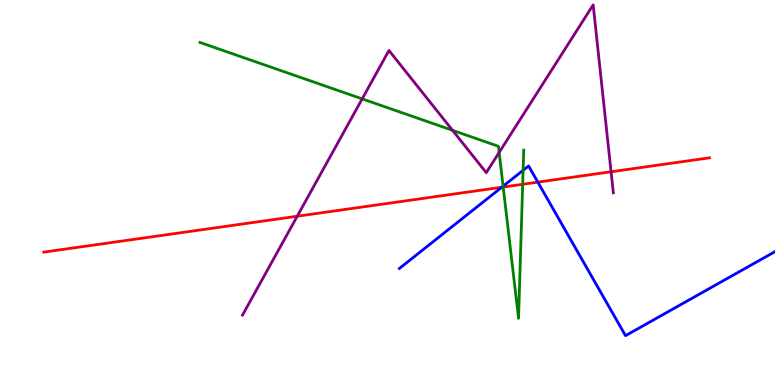[{'lines': ['blue', 'red'], 'intersections': [{'x': 6.47, 'y': 5.14}, {'x': 6.94, 'y': 5.27}]}, {'lines': ['green', 'red'], 'intersections': [{'x': 6.49, 'y': 5.14}, {'x': 6.74, 'y': 5.21}]}, {'lines': ['purple', 'red'], 'intersections': [{'x': 3.84, 'y': 4.38}, {'x': 7.88, 'y': 5.54}]}, {'lines': ['blue', 'green'], 'intersections': [{'x': 6.49, 'y': 5.16}, {'x': 6.75, 'y': 5.58}]}, {'lines': ['blue', 'purple'], 'intersections': []}, {'lines': ['green', 'purple'], 'intersections': [{'x': 4.67, 'y': 7.43}, {'x': 5.84, 'y': 6.62}, {'x': 6.44, 'y': 6.04}]}]